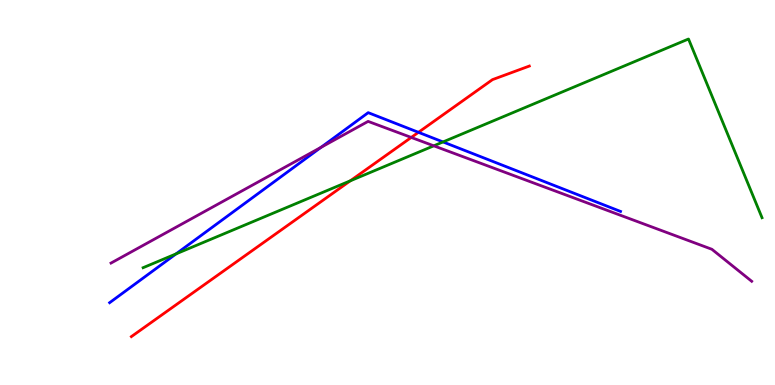[{'lines': ['blue', 'red'], 'intersections': [{'x': 5.4, 'y': 6.56}]}, {'lines': ['green', 'red'], 'intersections': [{'x': 4.52, 'y': 5.3}]}, {'lines': ['purple', 'red'], 'intersections': [{'x': 5.31, 'y': 6.43}]}, {'lines': ['blue', 'green'], 'intersections': [{'x': 2.27, 'y': 3.41}, {'x': 5.72, 'y': 6.31}]}, {'lines': ['blue', 'purple'], 'intersections': [{'x': 4.14, 'y': 6.17}]}, {'lines': ['green', 'purple'], 'intersections': [{'x': 5.6, 'y': 6.21}]}]